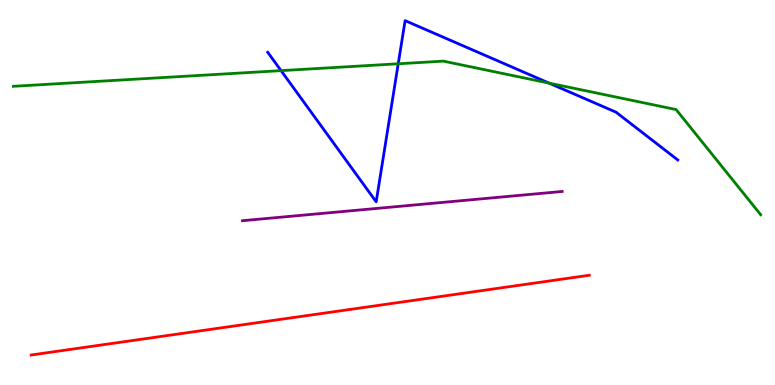[{'lines': ['blue', 'red'], 'intersections': []}, {'lines': ['green', 'red'], 'intersections': []}, {'lines': ['purple', 'red'], 'intersections': []}, {'lines': ['blue', 'green'], 'intersections': [{'x': 3.63, 'y': 8.17}, {'x': 5.14, 'y': 8.34}, {'x': 7.08, 'y': 7.84}]}, {'lines': ['blue', 'purple'], 'intersections': []}, {'lines': ['green', 'purple'], 'intersections': []}]